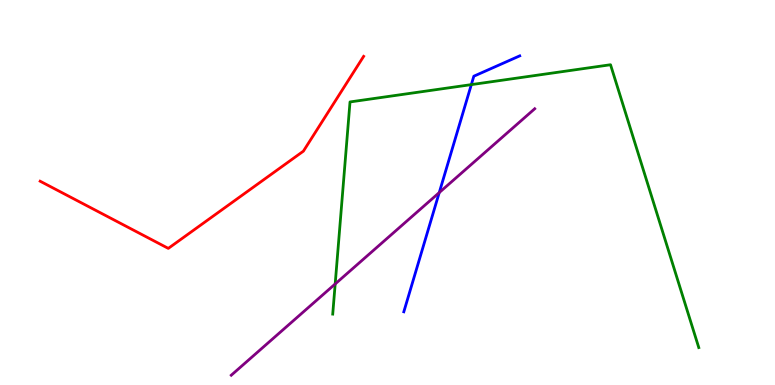[{'lines': ['blue', 'red'], 'intersections': []}, {'lines': ['green', 'red'], 'intersections': []}, {'lines': ['purple', 'red'], 'intersections': []}, {'lines': ['blue', 'green'], 'intersections': [{'x': 6.08, 'y': 7.8}]}, {'lines': ['blue', 'purple'], 'intersections': [{'x': 5.67, 'y': 5.0}]}, {'lines': ['green', 'purple'], 'intersections': [{'x': 4.32, 'y': 2.62}]}]